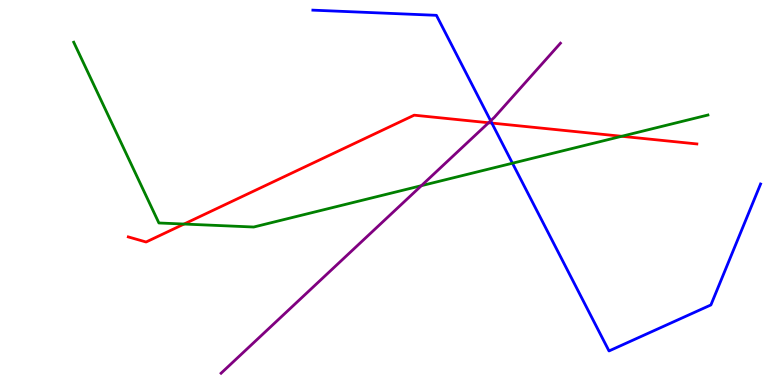[{'lines': ['blue', 'red'], 'intersections': [{'x': 6.35, 'y': 6.8}]}, {'lines': ['green', 'red'], 'intersections': [{'x': 2.37, 'y': 4.18}, {'x': 8.02, 'y': 6.46}]}, {'lines': ['purple', 'red'], 'intersections': [{'x': 6.3, 'y': 6.81}]}, {'lines': ['blue', 'green'], 'intersections': [{'x': 6.61, 'y': 5.76}]}, {'lines': ['blue', 'purple'], 'intersections': [{'x': 6.33, 'y': 6.86}]}, {'lines': ['green', 'purple'], 'intersections': [{'x': 5.44, 'y': 5.18}]}]